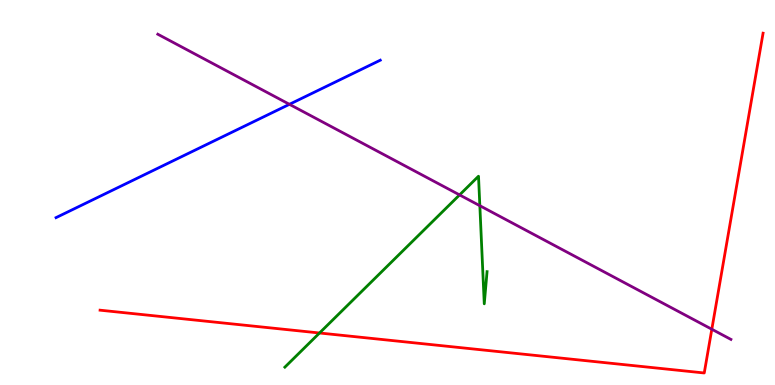[{'lines': ['blue', 'red'], 'intersections': []}, {'lines': ['green', 'red'], 'intersections': [{'x': 4.12, 'y': 1.35}]}, {'lines': ['purple', 'red'], 'intersections': [{'x': 9.18, 'y': 1.45}]}, {'lines': ['blue', 'green'], 'intersections': []}, {'lines': ['blue', 'purple'], 'intersections': [{'x': 3.73, 'y': 7.29}]}, {'lines': ['green', 'purple'], 'intersections': [{'x': 5.93, 'y': 4.94}, {'x': 6.19, 'y': 4.66}]}]